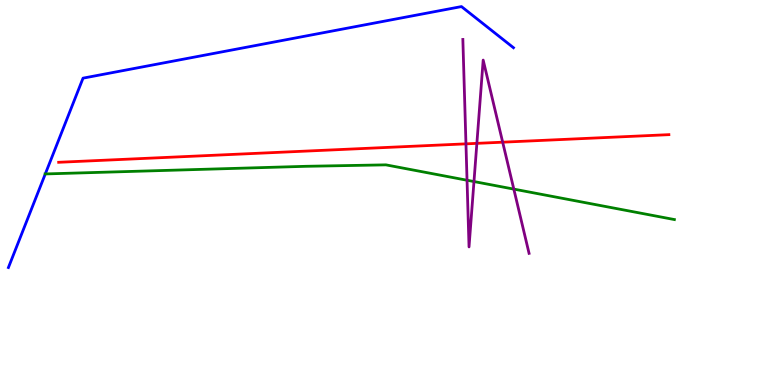[{'lines': ['blue', 'red'], 'intersections': []}, {'lines': ['green', 'red'], 'intersections': []}, {'lines': ['purple', 'red'], 'intersections': [{'x': 6.01, 'y': 6.26}, {'x': 6.15, 'y': 6.28}, {'x': 6.49, 'y': 6.31}]}, {'lines': ['blue', 'green'], 'intersections': [{'x': 0.584, 'y': 5.48}]}, {'lines': ['blue', 'purple'], 'intersections': []}, {'lines': ['green', 'purple'], 'intersections': [{'x': 6.03, 'y': 5.32}, {'x': 6.12, 'y': 5.28}, {'x': 6.63, 'y': 5.09}]}]